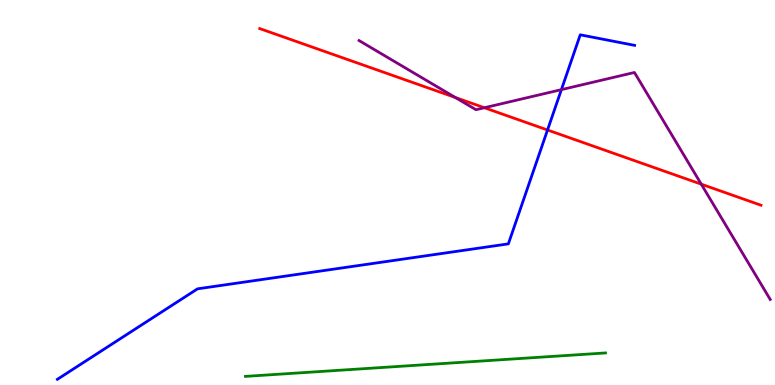[{'lines': ['blue', 'red'], 'intersections': [{'x': 7.06, 'y': 6.62}]}, {'lines': ['green', 'red'], 'intersections': []}, {'lines': ['purple', 'red'], 'intersections': [{'x': 5.88, 'y': 7.47}, {'x': 6.25, 'y': 7.2}, {'x': 9.05, 'y': 5.22}]}, {'lines': ['blue', 'green'], 'intersections': []}, {'lines': ['blue', 'purple'], 'intersections': [{'x': 7.24, 'y': 7.67}]}, {'lines': ['green', 'purple'], 'intersections': []}]